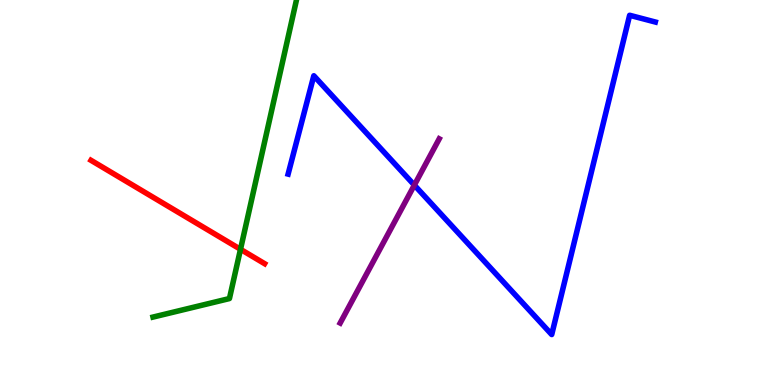[{'lines': ['blue', 'red'], 'intersections': []}, {'lines': ['green', 'red'], 'intersections': [{'x': 3.1, 'y': 3.52}]}, {'lines': ['purple', 'red'], 'intersections': []}, {'lines': ['blue', 'green'], 'intersections': []}, {'lines': ['blue', 'purple'], 'intersections': [{'x': 5.35, 'y': 5.19}]}, {'lines': ['green', 'purple'], 'intersections': []}]